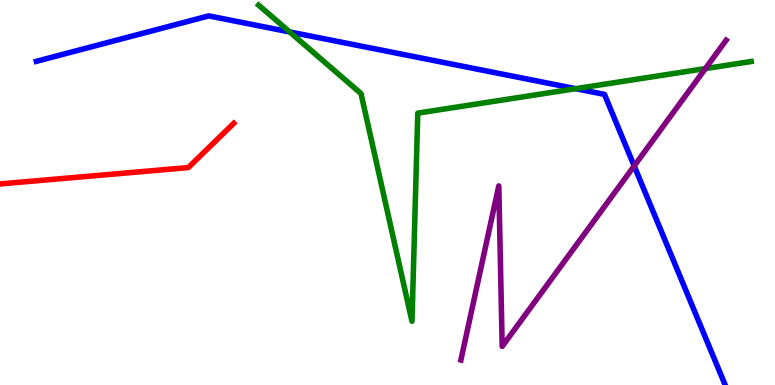[{'lines': ['blue', 'red'], 'intersections': []}, {'lines': ['green', 'red'], 'intersections': []}, {'lines': ['purple', 'red'], 'intersections': []}, {'lines': ['blue', 'green'], 'intersections': [{'x': 3.74, 'y': 9.17}, {'x': 7.43, 'y': 7.7}]}, {'lines': ['blue', 'purple'], 'intersections': [{'x': 8.18, 'y': 5.69}]}, {'lines': ['green', 'purple'], 'intersections': [{'x': 9.1, 'y': 8.22}]}]